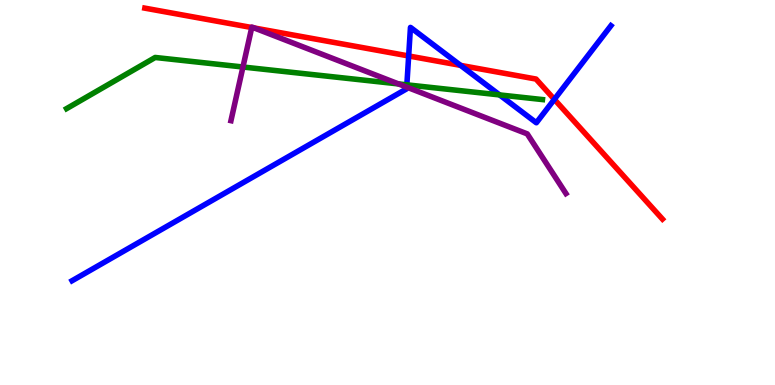[{'lines': ['blue', 'red'], 'intersections': [{'x': 5.27, 'y': 8.55}, {'x': 5.94, 'y': 8.3}, {'x': 7.15, 'y': 7.42}]}, {'lines': ['green', 'red'], 'intersections': []}, {'lines': ['purple', 'red'], 'intersections': [{'x': 3.25, 'y': 9.29}, {'x': 3.28, 'y': 9.27}]}, {'lines': ['blue', 'green'], 'intersections': [{'x': 5.25, 'y': 7.8}, {'x': 6.45, 'y': 7.53}]}, {'lines': ['blue', 'purple'], 'intersections': [{'x': 5.25, 'y': 7.74}]}, {'lines': ['green', 'purple'], 'intersections': [{'x': 3.13, 'y': 8.26}, {'x': 5.14, 'y': 7.82}]}]